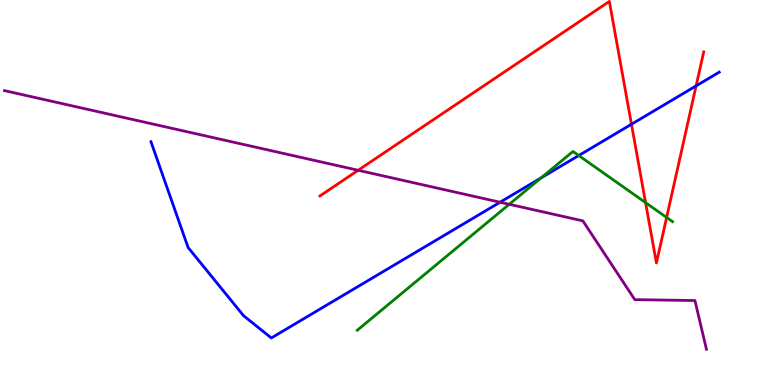[{'lines': ['blue', 'red'], 'intersections': [{'x': 8.15, 'y': 6.77}, {'x': 8.98, 'y': 7.77}]}, {'lines': ['green', 'red'], 'intersections': [{'x': 8.33, 'y': 4.74}, {'x': 8.6, 'y': 4.35}]}, {'lines': ['purple', 'red'], 'intersections': [{'x': 4.62, 'y': 5.58}]}, {'lines': ['blue', 'green'], 'intersections': [{'x': 6.98, 'y': 5.38}, {'x': 7.47, 'y': 5.96}]}, {'lines': ['blue', 'purple'], 'intersections': [{'x': 6.45, 'y': 4.75}]}, {'lines': ['green', 'purple'], 'intersections': [{'x': 6.57, 'y': 4.69}]}]